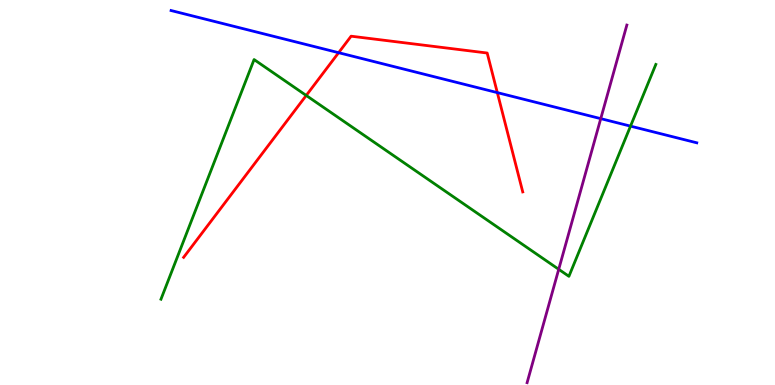[{'lines': ['blue', 'red'], 'intersections': [{'x': 4.37, 'y': 8.63}, {'x': 6.42, 'y': 7.59}]}, {'lines': ['green', 'red'], 'intersections': [{'x': 3.95, 'y': 7.52}]}, {'lines': ['purple', 'red'], 'intersections': []}, {'lines': ['blue', 'green'], 'intersections': [{'x': 8.14, 'y': 6.72}]}, {'lines': ['blue', 'purple'], 'intersections': [{'x': 7.75, 'y': 6.92}]}, {'lines': ['green', 'purple'], 'intersections': [{'x': 7.21, 'y': 3.0}]}]